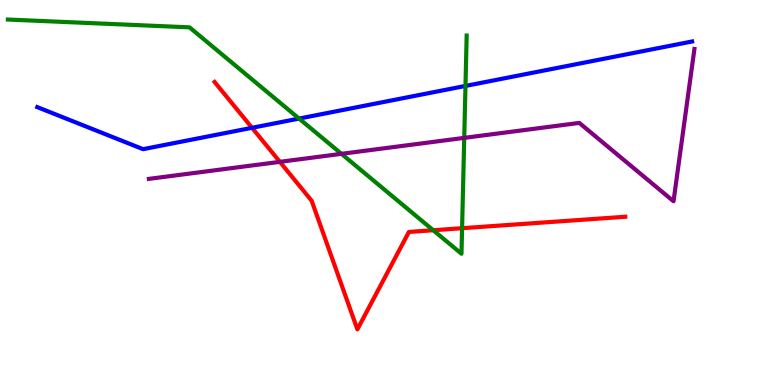[{'lines': ['blue', 'red'], 'intersections': [{'x': 3.25, 'y': 6.68}]}, {'lines': ['green', 'red'], 'intersections': [{'x': 5.59, 'y': 4.02}, {'x': 5.96, 'y': 4.07}]}, {'lines': ['purple', 'red'], 'intersections': [{'x': 3.61, 'y': 5.8}]}, {'lines': ['blue', 'green'], 'intersections': [{'x': 3.86, 'y': 6.92}, {'x': 6.01, 'y': 7.77}]}, {'lines': ['blue', 'purple'], 'intersections': []}, {'lines': ['green', 'purple'], 'intersections': [{'x': 4.41, 'y': 6.0}, {'x': 5.99, 'y': 6.42}]}]